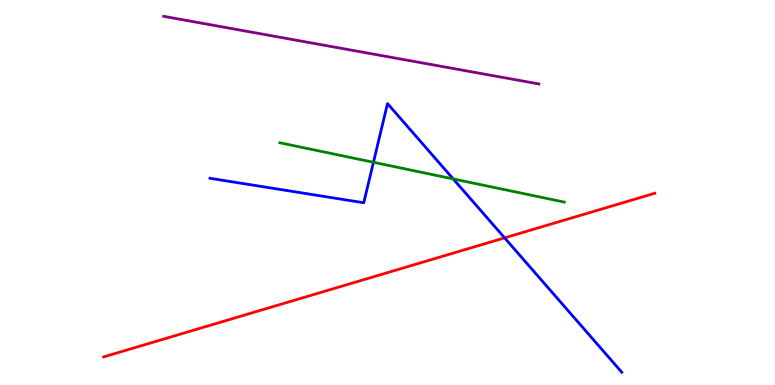[{'lines': ['blue', 'red'], 'intersections': [{'x': 6.51, 'y': 3.82}]}, {'lines': ['green', 'red'], 'intersections': []}, {'lines': ['purple', 'red'], 'intersections': []}, {'lines': ['blue', 'green'], 'intersections': [{'x': 4.82, 'y': 5.78}, {'x': 5.85, 'y': 5.35}]}, {'lines': ['blue', 'purple'], 'intersections': []}, {'lines': ['green', 'purple'], 'intersections': []}]